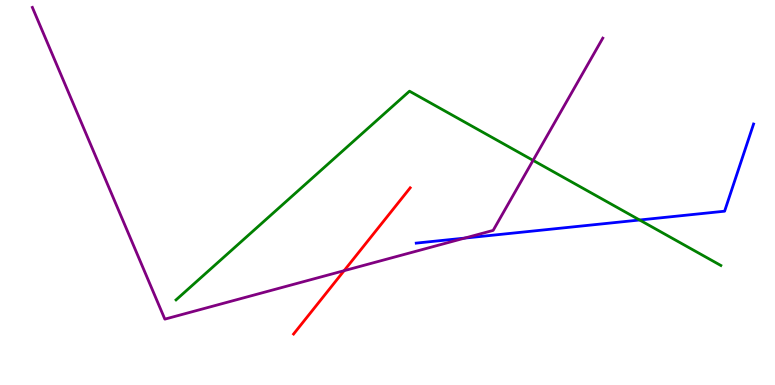[{'lines': ['blue', 'red'], 'intersections': []}, {'lines': ['green', 'red'], 'intersections': []}, {'lines': ['purple', 'red'], 'intersections': [{'x': 4.44, 'y': 2.97}]}, {'lines': ['blue', 'green'], 'intersections': [{'x': 8.25, 'y': 4.29}]}, {'lines': ['blue', 'purple'], 'intersections': [{'x': 6.0, 'y': 3.82}]}, {'lines': ['green', 'purple'], 'intersections': [{'x': 6.88, 'y': 5.83}]}]